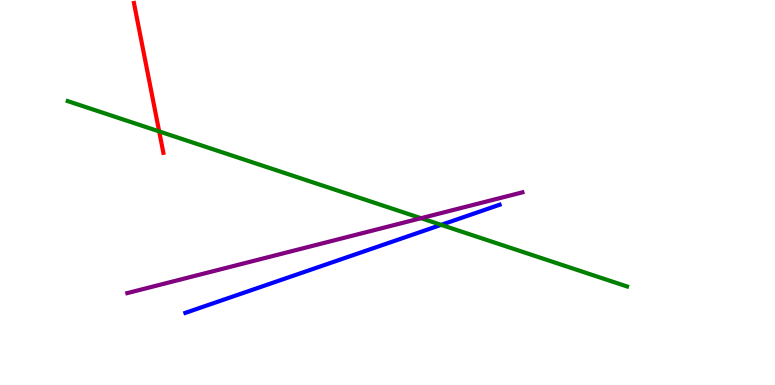[{'lines': ['blue', 'red'], 'intersections': []}, {'lines': ['green', 'red'], 'intersections': [{'x': 2.05, 'y': 6.59}]}, {'lines': ['purple', 'red'], 'intersections': []}, {'lines': ['blue', 'green'], 'intersections': [{'x': 5.69, 'y': 4.16}]}, {'lines': ['blue', 'purple'], 'intersections': []}, {'lines': ['green', 'purple'], 'intersections': [{'x': 5.43, 'y': 4.33}]}]